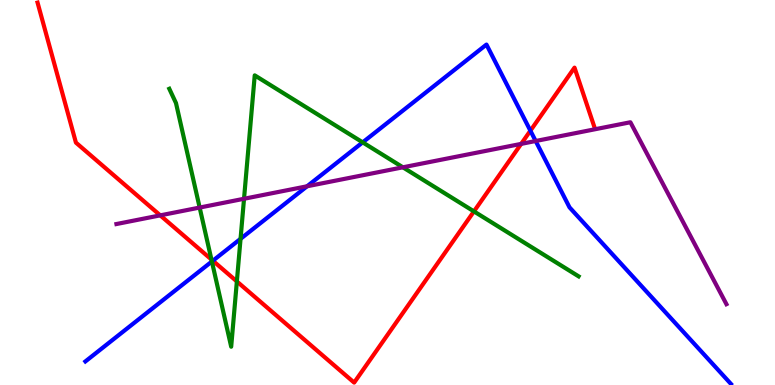[{'lines': ['blue', 'red'], 'intersections': [{'x': 2.75, 'y': 3.23}, {'x': 6.84, 'y': 6.61}]}, {'lines': ['green', 'red'], 'intersections': [{'x': 2.73, 'y': 3.26}, {'x': 3.06, 'y': 2.69}, {'x': 6.12, 'y': 4.51}]}, {'lines': ['purple', 'red'], 'intersections': [{'x': 2.07, 'y': 4.41}, {'x': 6.72, 'y': 6.26}]}, {'lines': ['blue', 'green'], 'intersections': [{'x': 2.73, 'y': 3.21}, {'x': 3.1, 'y': 3.8}, {'x': 4.68, 'y': 6.3}]}, {'lines': ['blue', 'purple'], 'intersections': [{'x': 3.96, 'y': 5.16}, {'x': 6.91, 'y': 6.34}]}, {'lines': ['green', 'purple'], 'intersections': [{'x': 2.58, 'y': 4.61}, {'x': 3.15, 'y': 4.84}, {'x': 5.2, 'y': 5.65}]}]